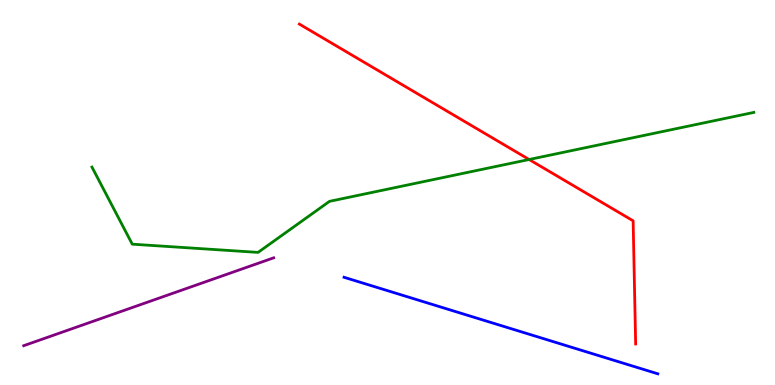[{'lines': ['blue', 'red'], 'intersections': []}, {'lines': ['green', 'red'], 'intersections': [{'x': 6.83, 'y': 5.86}]}, {'lines': ['purple', 'red'], 'intersections': []}, {'lines': ['blue', 'green'], 'intersections': []}, {'lines': ['blue', 'purple'], 'intersections': []}, {'lines': ['green', 'purple'], 'intersections': []}]